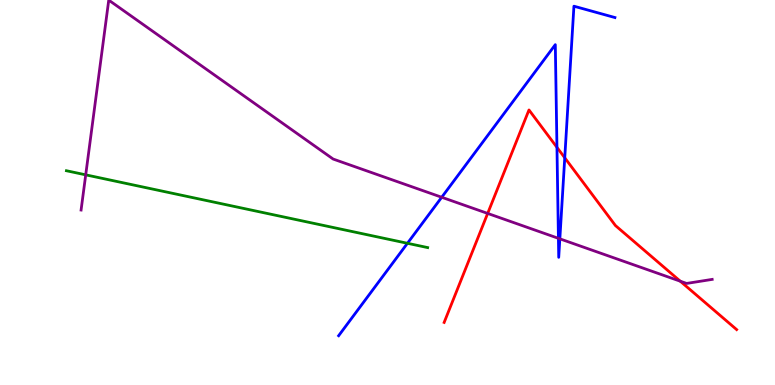[{'lines': ['blue', 'red'], 'intersections': [{'x': 7.19, 'y': 6.17}, {'x': 7.29, 'y': 5.9}]}, {'lines': ['green', 'red'], 'intersections': []}, {'lines': ['purple', 'red'], 'intersections': [{'x': 6.29, 'y': 4.46}, {'x': 8.78, 'y': 2.7}]}, {'lines': ['blue', 'green'], 'intersections': [{'x': 5.26, 'y': 3.68}]}, {'lines': ['blue', 'purple'], 'intersections': [{'x': 5.7, 'y': 4.88}, {'x': 7.21, 'y': 3.81}, {'x': 7.22, 'y': 3.8}]}, {'lines': ['green', 'purple'], 'intersections': [{'x': 1.11, 'y': 5.46}]}]